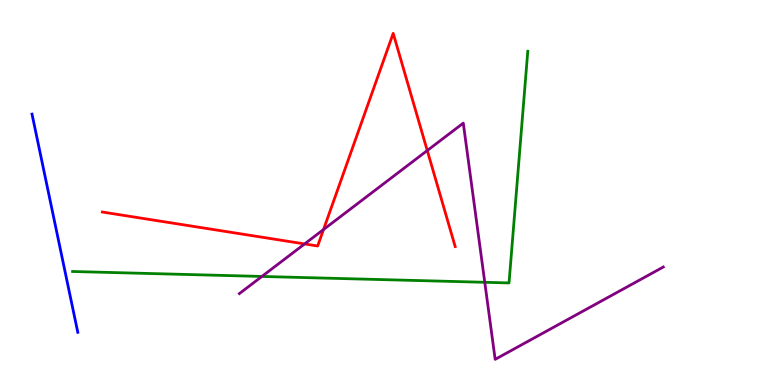[{'lines': ['blue', 'red'], 'intersections': []}, {'lines': ['green', 'red'], 'intersections': []}, {'lines': ['purple', 'red'], 'intersections': [{'x': 3.93, 'y': 3.66}, {'x': 4.17, 'y': 4.04}, {'x': 5.51, 'y': 6.09}]}, {'lines': ['blue', 'green'], 'intersections': []}, {'lines': ['blue', 'purple'], 'intersections': []}, {'lines': ['green', 'purple'], 'intersections': [{'x': 3.38, 'y': 2.82}, {'x': 6.26, 'y': 2.67}]}]